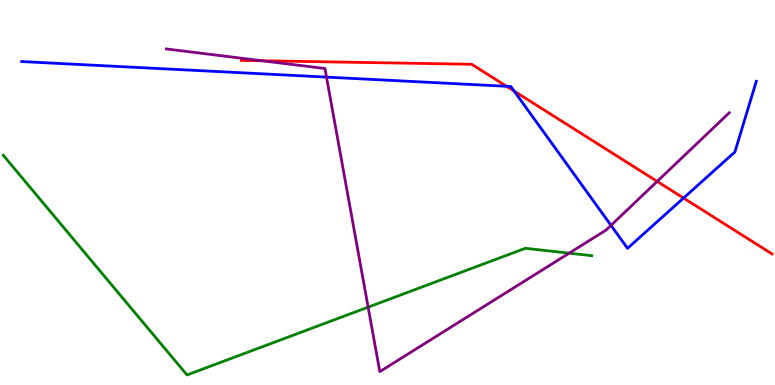[{'lines': ['blue', 'red'], 'intersections': [{'x': 6.54, 'y': 7.76}, {'x': 6.63, 'y': 7.63}, {'x': 8.82, 'y': 4.86}]}, {'lines': ['green', 'red'], 'intersections': []}, {'lines': ['purple', 'red'], 'intersections': [{'x': 3.38, 'y': 8.42}, {'x': 8.48, 'y': 5.29}]}, {'lines': ['blue', 'green'], 'intersections': []}, {'lines': ['blue', 'purple'], 'intersections': [{'x': 4.21, 'y': 8.0}, {'x': 7.88, 'y': 4.15}]}, {'lines': ['green', 'purple'], 'intersections': [{'x': 4.75, 'y': 2.02}, {'x': 7.34, 'y': 3.42}]}]